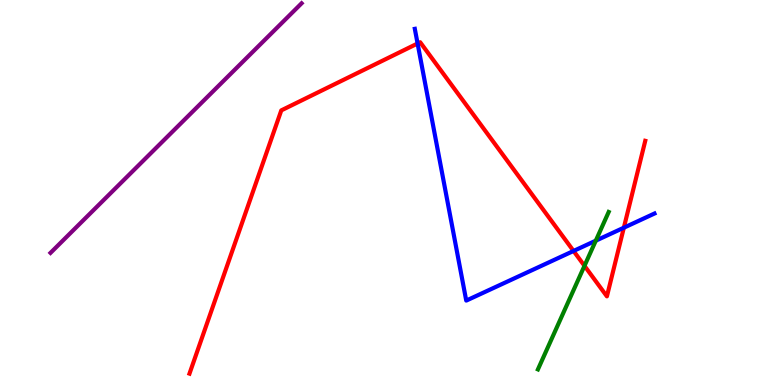[{'lines': ['blue', 'red'], 'intersections': [{'x': 5.39, 'y': 8.87}, {'x': 7.4, 'y': 3.48}, {'x': 8.05, 'y': 4.09}]}, {'lines': ['green', 'red'], 'intersections': [{'x': 7.54, 'y': 3.1}]}, {'lines': ['purple', 'red'], 'intersections': []}, {'lines': ['blue', 'green'], 'intersections': [{'x': 7.69, 'y': 3.75}]}, {'lines': ['blue', 'purple'], 'intersections': []}, {'lines': ['green', 'purple'], 'intersections': []}]